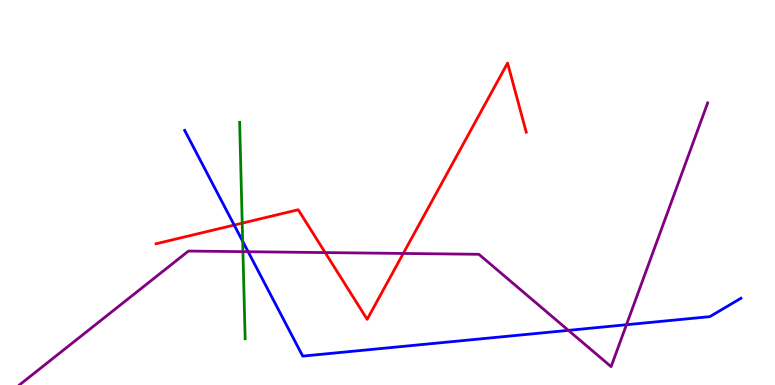[{'lines': ['blue', 'red'], 'intersections': [{'x': 3.02, 'y': 4.15}]}, {'lines': ['green', 'red'], 'intersections': [{'x': 3.13, 'y': 4.2}]}, {'lines': ['purple', 'red'], 'intersections': [{'x': 4.2, 'y': 3.44}, {'x': 5.2, 'y': 3.42}]}, {'lines': ['blue', 'green'], 'intersections': [{'x': 3.13, 'y': 3.73}]}, {'lines': ['blue', 'purple'], 'intersections': [{'x': 3.2, 'y': 3.46}, {'x': 7.33, 'y': 1.42}, {'x': 8.08, 'y': 1.57}]}, {'lines': ['green', 'purple'], 'intersections': [{'x': 3.13, 'y': 3.46}]}]